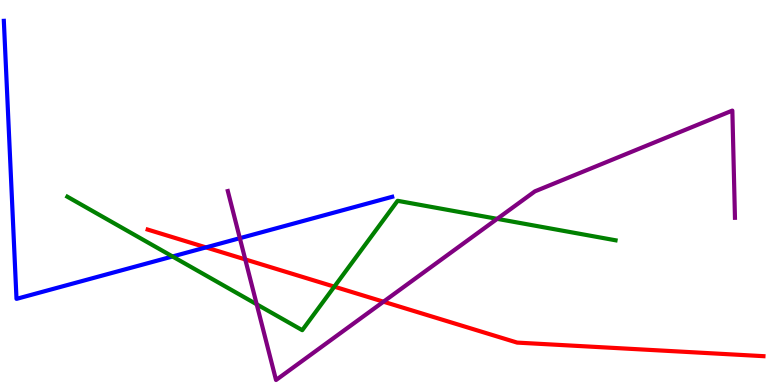[{'lines': ['blue', 'red'], 'intersections': [{'x': 2.66, 'y': 3.57}]}, {'lines': ['green', 'red'], 'intersections': [{'x': 4.31, 'y': 2.55}]}, {'lines': ['purple', 'red'], 'intersections': [{'x': 3.16, 'y': 3.26}, {'x': 4.95, 'y': 2.16}]}, {'lines': ['blue', 'green'], 'intersections': [{'x': 2.23, 'y': 3.34}]}, {'lines': ['blue', 'purple'], 'intersections': [{'x': 3.09, 'y': 3.81}]}, {'lines': ['green', 'purple'], 'intersections': [{'x': 3.31, 'y': 2.1}, {'x': 6.42, 'y': 4.32}]}]